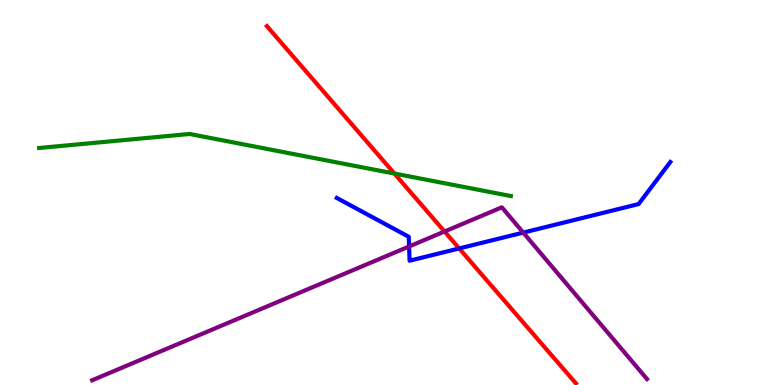[{'lines': ['blue', 'red'], 'intersections': [{'x': 5.93, 'y': 3.55}]}, {'lines': ['green', 'red'], 'intersections': [{'x': 5.09, 'y': 5.49}]}, {'lines': ['purple', 'red'], 'intersections': [{'x': 5.74, 'y': 3.99}]}, {'lines': ['blue', 'green'], 'intersections': []}, {'lines': ['blue', 'purple'], 'intersections': [{'x': 5.28, 'y': 3.6}, {'x': 6.75, 'y': 3.96}]}, {'lines': ['green', 'purple'], 'intersections': []}]